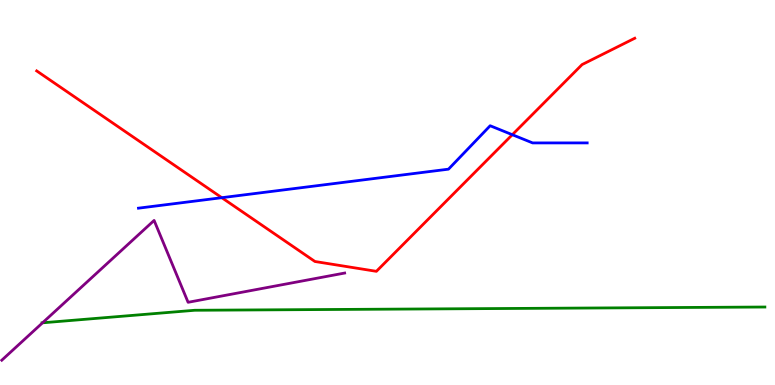[{'lines': ['blue', 'red'], 'intersections': [{'x': 2.86, 'y': 4.87}, {'x': 6.61, 'y': 6.5}]}, {'lines': ['green', 'red'], 'intersections': []}, {'lines': ['purple', 'red'], 'intersections': []}, {'lines': ['blue', 'green'], 'intersections': []}, {'lines': ['blue', 'purple'], 'intersections': []}, {'lines': ['green', 'purple'], 'intersections': [{'x': 0.549, 'y': 1.62}]}]